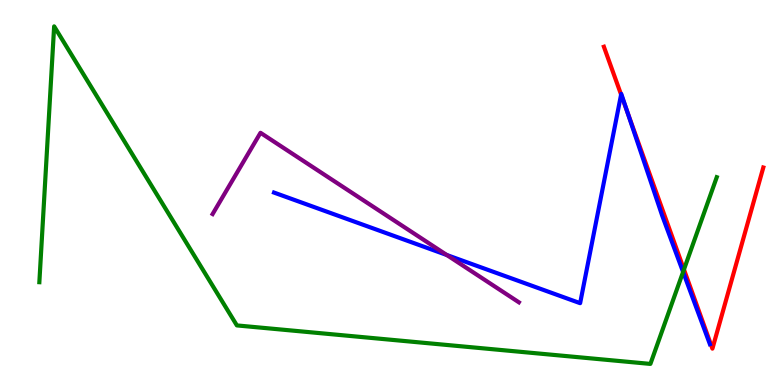[{'lines': ['blue', 'red'], 'intersections': [{'x': 8.01, 'y': 7.54}, {'x': 8.09, 'y': 7.09}]}, {'lines': ['green', 'red'], 'intersections': [{'x': 8.83, 'y': 3.0}]}, {'lines': ['purple', 'red'], 'intersections': []}, {'lines': ['blue', 'green'], 'intersections': [{'x': 8.81, 'y': 2.94}]}, {'lines': ['blue', 'purple'], 'intersections': [{'x': 5.76, 'y': 3.38}]}, {'lines': ['green', 'purple'], 'intersections': []}]